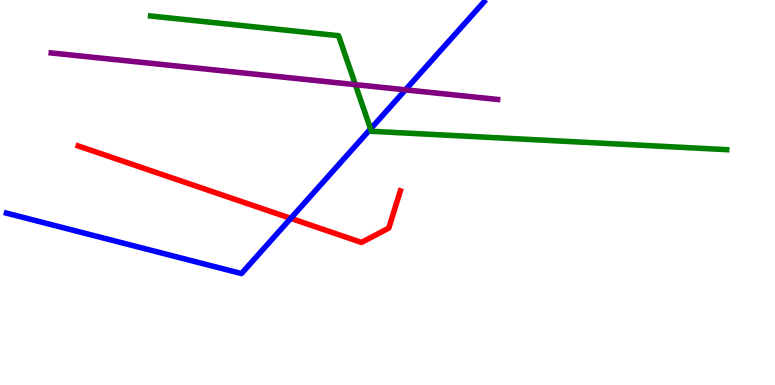[{'lines': ['blue', 'red'], 'intersections': [{'x': 3.75, 'y': 4.33}]}, {'lines': ['green', 'red'], 'intersections': []}, {'lines': ['purple', 'red'], 'intersections': []}, {'lines': ['blue', 'green'], 'intersections': [{'x': 4.78, 'y': 6.65}]}, {'lines': ['blue', 'purple'], 'intersections': [{'x': 5.23, 'y': 7.67}]}, {'lines': ['green', 'purple'], 'intersections': [{'x': 4.59, 'y': 7.8}]}]